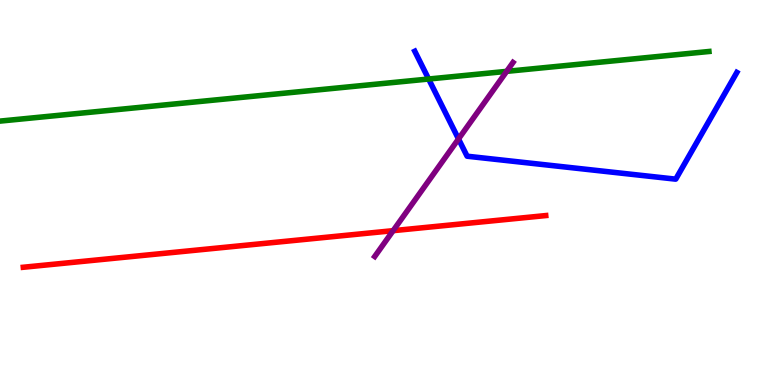[{'lines': ['blue', 'red'], 'intersections': []}, {'lines': ['green', 'red'], 'intersections': []}, {'lines': ['purple', 'red'], 'intersections': [{'x': 5.07, 'y': 4.01}]}, {'lines': ['blue', 'green'], 'intersections': [{'x': 5.53, 'y': 7.95}]}, {'lines': ['blue', 'purple'], 'intersections': [{'x': 5.92, 'y': 6.39}]}, {'lines': ['green', 'purple'], 'intersections': [{'x': 6.54, 'y': 8.15}]}]